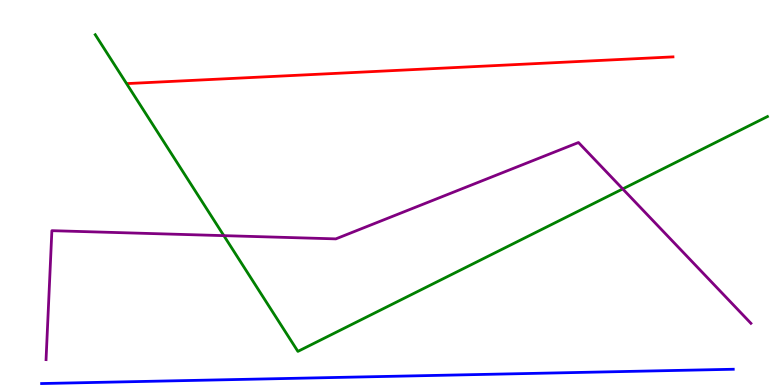[{'lines': ['blue', 'red'], 'intersections': []}, {'lines': ['green', 'red'], 'intersections': []}, {'lines': ['purple', 'red'], 'intersections': []}, {'lines': ['blue', 'green'], 'intersections': []}, {'lines': ['blue', 'purple'], 'intersections': []}, {'lines': ['green', 'purple'], 'intersections': [{'x': 2.89, 'y': 3.88}, {'x': 8.04, 'y': 5.09}]}]